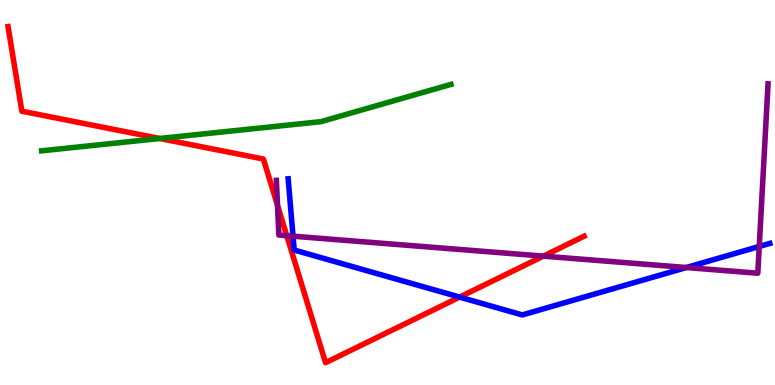[{'lines': ['blue', 'red'], 'intersections': [{'x': 5.93, 'y': 2.28}]}, {'lines': ['green', 'red'], 'intersections': [{'x': 2.06, 'y': 6.4}]}, {'lines': ['purple', 'red'], 'intersections': [{'x': 3.58, 'y': 4.67}, {'x': 3.7, 'y': 3.88}, {'x': 7.01, 'y': 3.35}]}, {'lines': ['blue', 'green'], 'intersections': []}, {'lines': ['blue', 'purple'], 'intersections': [{'x': 3.78, 'y': 3.87}, {'x': 8.86, 'y': 3.05}, {'x': 9.8, 'y': 3.6}]}, {'lines': ['green', 'purple'], 'intersections': []}]